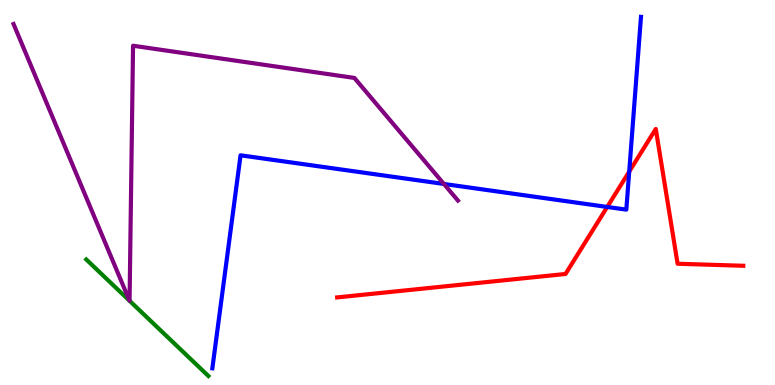[{'lines': ['blue', 'red'], 'intersections': [{'x': 7.84, 'y': 4.62}, {'x': 8.12, 'y': 5.54}]}, {'lines': ['green', 'red'], 'intersections': []}, {'lines': ['purple', 'red'], 'intersections': []}, {'lines': ['blue', 'green'], 'intersections': []}, {'lines': ['blue', 'purple'], 'intersections': [{'x': 5.73, 'y': 5.22}]}, {'lines': ['green', 'purple'], 'intersections': [{'x': 1.67, 'y': 2.19}, {'x': 1.67, 'y': 2.19}]}]